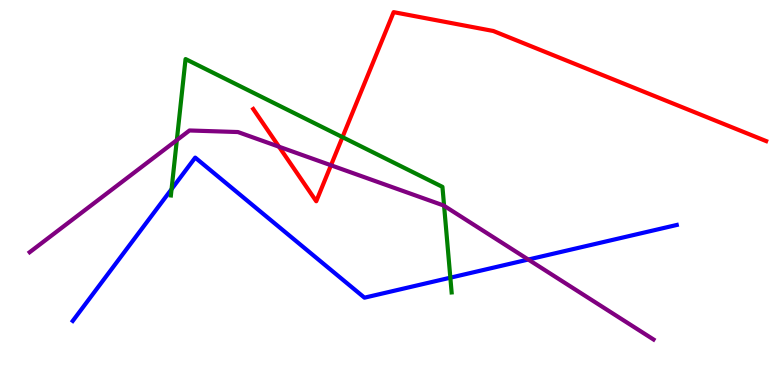[{'lines': ['blue', 'red'], 'intersections': []}, {'lines': ['green', 'red'], 'intersections': [{'x': 4.42, 'y': 6.44}]}, {'lines': ['purple', 'red'], 'intersections': [{'x': 3.6, 'y': 6.19}, {'x': 4.27, 'y': 5.71}]}, {'lines': ['blue', 'green'], 'intersections': [{'x': 2.21, 'y': 5.09}, {'x': 5.81, 'y': 2.79}]}, {'lines': ['blue', 'purple'], 'intersections': [{'x': 6.82, 'y': 3.26}]}, {'lines': ['green', 'purple'], 'intersections': [{'x': 2.28, 'y': 6.36}, {'x': 5.73, 'y': 4.65}]}]